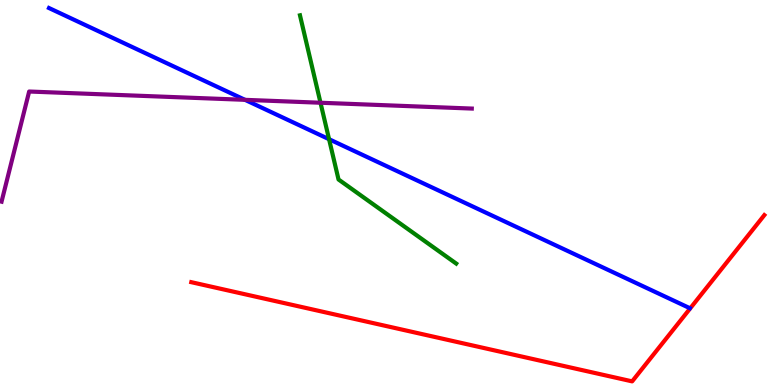[{'lines': ['blue', 'red'], 'intersections': []}, {'lines': ['green', 'red'], 'intersections': []}, {'lines': ['purple', 'red'], 'intersections': []}, {'lines': ['blue', 'green'], 'intersections': [{'x': 4.25, 'y': 6.38}]}, {'lines': ['blue', 'purple'], 'intersections': [{'x': 3.16, 'y': 7.41}]}, {'lines': ['green', 'purple'], 'intersections': [{'x': 4.14, 'y': 7.33}]}]